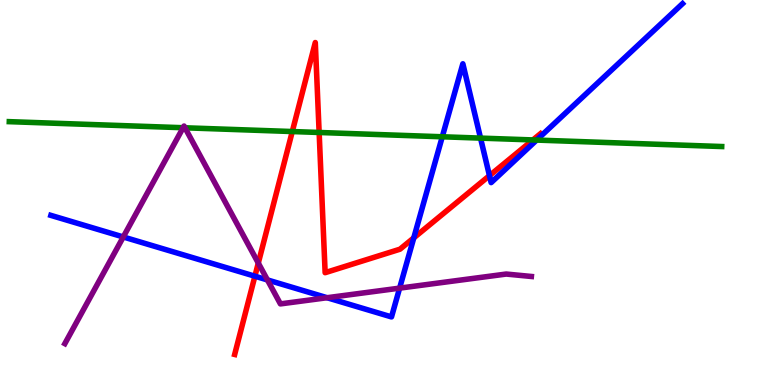[{'lines': ['blue', 'red'], 'intersections': [{'x': 3.29, 'y': 2.83}, {'x': 5.34, 'y': 3.82}, {'x': 6.32, 'y': 5.44}]}, {'lines': ['green', 'red'], 'intersections': [{'x': 3.77, 'y': 6.58}, {'x': 4.12, 'y': 6.56}, {'x': 6.88, 'y': 6.37}]}, {'lines': ['purple', 'red'], 'intersections': [{'x': 3.33, 'y': 3.17}]}, {'lines': ['blue', 'green'], 'intersections': [{'x': 5.71, 'y': 6.45}, {'x': 6.2, 'y': 6.41}, {'x': 6.92, 'y': 6.36}]}, {'lines': ['blue', 'purple'], 'intersections': [{'x': 1.59, 'y': 3.85}, {'x': 3.45, 'y': 2.73}, {'x': 4.22, 'y': 2.27}, {'x': 5.16, 'y': 2.52}]}, {'lines': ['green', 'purple'], 'intersections': [{'x': 2.36, 'y': 6.68}, {'x': 2.39, 'y': 6.68}]}]